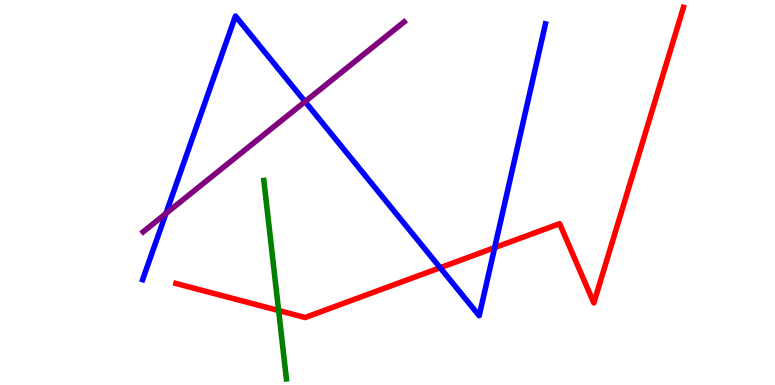[{'lines': ['blue', 'red'], 'intersections': [{'x': 5.68, 'y': 3.05}, {'x': 6.38, 'y': 3.57}]}, {'lines': ['green', 'red'], 'intersections': [{'x': 3.6, 'y': 1.93}]}, {'lines': ['purple', 'red'], 'intersections': []}, {'lines': ['blue', 'green'], 'intersections': []}, {'lines': ['blue', 'purple'], 'intersections': [{'x': 2.14, 'y': 4.45}, {'x': 3.94, 'y': 7.36}]}, {'lines': ['green', 'purple'], 'intersections': []}]